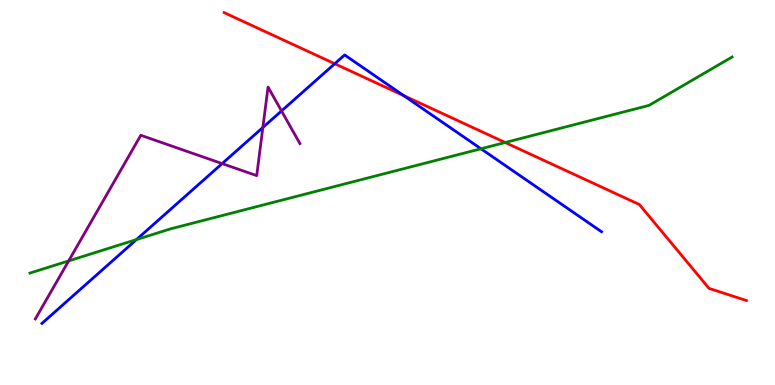[{'lines': ['blue', 'red'], 'intersections': [{'x': 4.32, 'y': 8.34}, {'x': 5.21, 'y': 7.52}]}, {'lines': ['green', 'red'], 'intersections': [{'x': 6.52, 'y': 6.3}]}, {'lines': ['purple', 'red'], 'intersections': []}, {'lines': ['blue', 'green'], 'intersections': [{'x': 1.76, 'y': 3.78}, {'x': 6.21, 'y': 6.14}]}, {'lines': ['blue', 'purple'], 'intersections': [{'x': 2.87, 'y': 5.75}, {'x': 3.39, 'y': 6.69}, {'x': 3.63, 'y': 7.12}]}, {'lines': ['green', 'purple'], 'intersections': [{'x': 0.886, 'y': 3.22}]}]